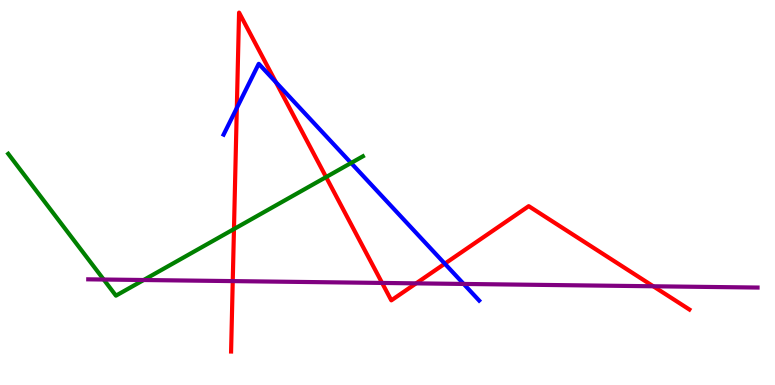[{'lines': ['blue', 'red'], 'intersections': [{'x': 3.06, 'y': 7.2}, {'x': 3.56, 'y': 7.86}, {'x': 5.74, 'y': 3.15}]}, {'lines': ['green', 'red'], 'intersections': [{'x': 3.02, 'y': 4.05}, {'x': 4.21, 'y': 5.4}]}, {'lines': ['purple', 'red'], 'intersections': [{'x': 3.0, 'y': 2.7}, {'x': 4.93, 'y': 2.65}, {'x': 5.37, 'y': 2.64}, {'x': 8.43, 'y': 2.56}]}, {'lines': ['blue', 'green'], 'intersections': [{'x': 4.53, 'y': 5.77}]}, {'lines': ['blue', 'purple'], 'intersections': [{'x': 5.98, 'y': 2.62}]}, {'lines': ['green', 'purple'], 'intersections': [{'x': 1.34, 'y': 2.74}, {'x': 1.85, 'y': 2.73}]}]